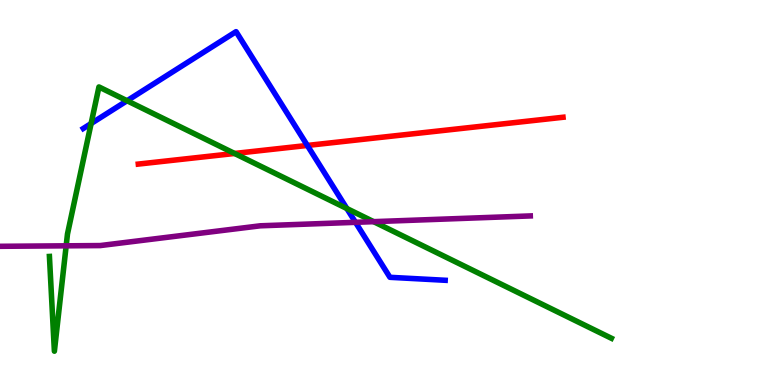[{'lines': ['blue', 'red'], 'intersections': [{'x': 3.97, 'y': 6.22}]}, {'lines': ['green', 'red'], 'intersections': [{'x': 3.03, 'y': 6.01}]}, {'lines': ['purple', 'red'], 'intersections': []}, {'lines': ['blue', 'green'], 'intersections': [{'x': 1.18, 'y': 6.79}, {'x': 1.64, 'y': 7.38}, {'x': 4.48, 'y': 4.58}]}, {'lines': ['blue', 'purple'], 'intersections': [{'x': 4.59, 'y': 4.23}]}, {'lines': ['green', 'purple'], 'intersections': [{'x': 0.854, 'y': 3.62}, {'x': 4.82, 'y': 4.24}]}]